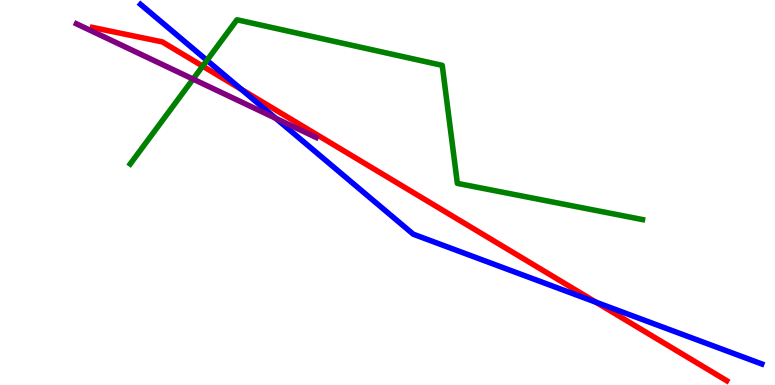[{'lines': ['blue', 'red'], 'intersections': [{'x': 3.12, 'y': 7.68}, {'x': 7.69, 'y': 2.15}]}, {'lines': ['green', 'red'], 'intersections': [{'x': 2.62, 'y': 8.28}]}, {'lines': ['purple', 'red'], 'intersections': []}, {'lines': ['blue', 'green'], 'intersections': [{'x': 2.67, 'y': 8.43}]}, {'lines': ['blue', 'purple'], 'intersections': [{'x': 3.56, 'y': 6.93}]}, {'lines': ['green', 'purple'], 'intersections': [{'x': 2.49, 'y': 7.95}]}]